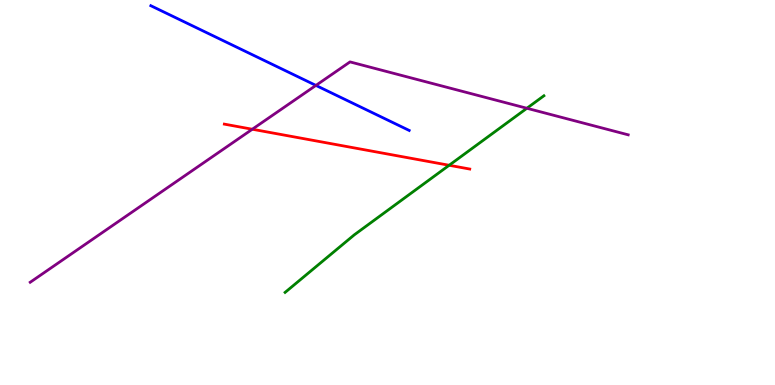[{'lines': ['blue', 'red'], 'intersections': []}, {'lines': ['green', 'red'], 'intersections': [{'x': 5.8, 'y': 5.71}]}, {'lines': ['purple', 'red'], 'intersections': [{'x': 3.26, 'y': 6.64}]}, {'lines': ['blue', 'green'], 'intersections': []}, {'lines': ['blue', 'purple'], 'intersections': [{'x': 4.08, 'y': 7.78}]}, {'lines': ['green', 'purple'], 'intersections': [{'x': 6.8, 'y': 7.19}]}]